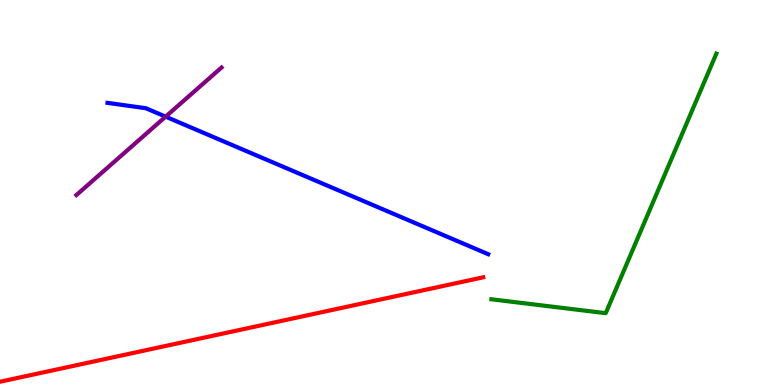[{'lines': ['blue', 'red'], 'intersections': []}, {'lines': ['green', 'red'], 'intersections': []}, {'lines': ['purple', 'red'], 'intersections': []}, {'lines': ['blue', 'green'], 'intersections': []}, {'lines': ['blue', 'purple'], 'intersections': [{'x': 2.14, 'y': 6.97}]}, {'lines': ['green', 'purple'], 'intersections': []}]